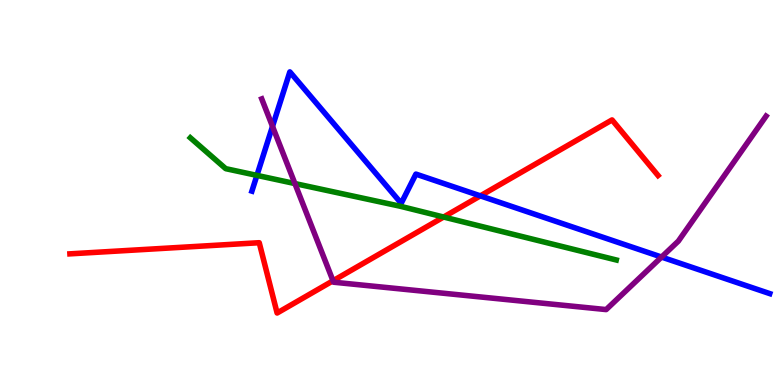[{'lines': ['blue', 'red'], 'intersections': [{'x': 6.2, 'y': 4.91}]}, {'lines': ['green', 'red'], 'intersections': [{'x': 5.72, 'y': 4.36}]}, {'lines': ['purple', 'red'], 'intersections': [{'x': 4.3, 'y': 2.71}]}, {'lines': ['blue', 'green'], 'intersections': [{'x': 3.32, 'y': 5.44}]}, {'lines': ['blue', 'purple'], 'intersections': [{'x': 3.52, 'y': 6.72}, {'x': 8.54, 'y': 3.32}]}, {'lines': ['green', 'purple'], 'intersections': [{'x': 3.81, 'y': 5.23}]}]